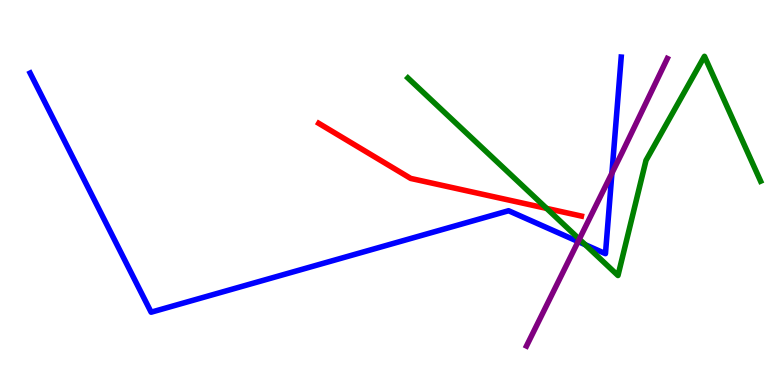[{'lines': ['blue', 'red'], 'intersections': []}, {'lines': ['green', 'red'], 'intersections': [{'x': 7.05, 'y': 4.59}]}, {'lines': ['purple', 'red'], 'intersections': []}, {'lines': ['blue', 'green'], 'intersections': [{'x': 7.55, 'y': 3.64}]}, {'lines': ['blue', 'purple'], 'intersections': [{'x': 7.46, 'y': 3.73}, {'x': 7.9, 'y': 5.5}]}, {'lines': ['green', 'purple'], 'intersections': [{'x': 7.48, 'y': 3.79}]}]